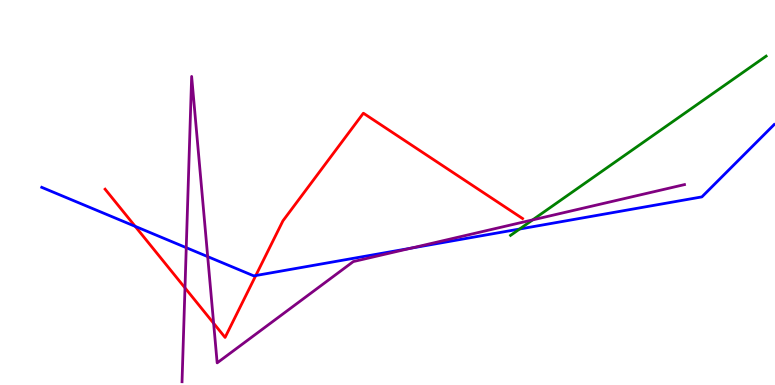[{'lines': ['blue', 'red'], 'intersections': [{'x': 1.74, 'y': 4.12}, {'x': 3.3, 'y': 2.84}]}, {'lines': ['green', 'red'], 'intersections': []}, {'lines': ['purple', 'red'], 'intersections': [{'x': 2.39, 'y': 2.52}, {'x': 2.76, 'y': 1.6}]}, {'lines': ['blue', 'green'], 'intersections': [{'x': 6.7, 'y': 4.05}]}, {'lines': ['blue', 'purple'], 'intersections': [{'x': 2.4, 'y': 3.57}, {'x': 2.68, 'y': 3.33}, {'x': 5.3, 'y': 3.55}]}, {'lines': ['green', 'purple'], 'intersections': [{'x': 6.87, 'y': 4.29}]}]